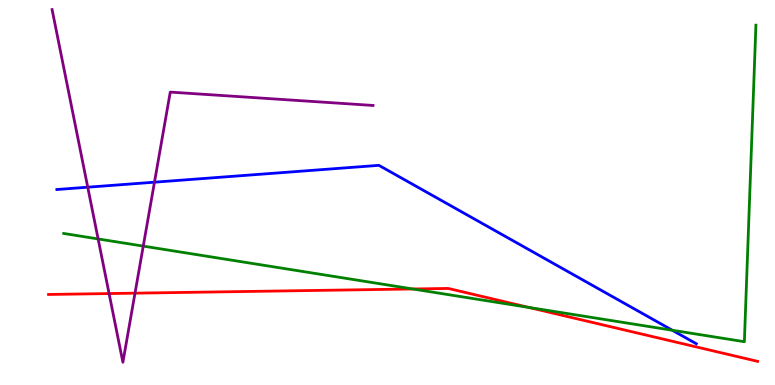[{'lines': ['blue', 'red'], 'intersections': []}, {'lines': ['green', 'red'], 'intersections': [{'x': 5.33, 'y': 2.49}, {'x': 6.82, 'y': 2.02}]}, {'lines': ['purple', 'red'], 'intersections': [{'x': 1.41, 'y': 2.38}, {'x': 1.74, 'y': 2.39}]}, {'lines': ['blue', 'green'], 'intersections': [{'x': 8.67, 'y': 1.42}]}, {'lines': ['blue', 'purple'], 'intersections': [{'x': 1.13, 'y': 5.14}, {'x': 1.99, 'y': 5.27}]}, {'lines': ['green', 'purple'], 'intersections': [{'x': 1.27, 'y': 3.79}, {'x': 1.85, 'y': 3.61}]}]